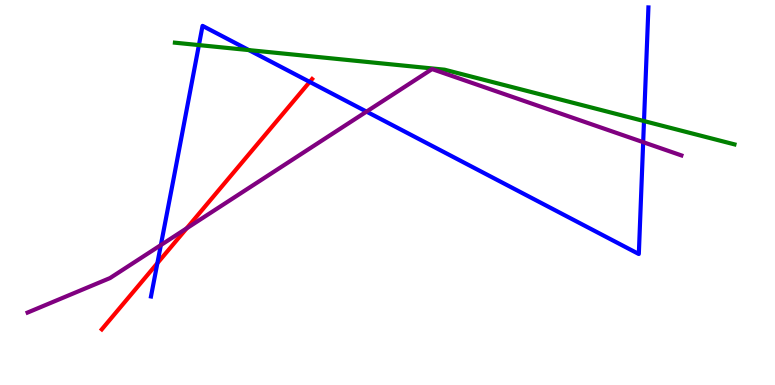[{'lines': ['blue', 'red'], 'intersections': [{'x': 2.03, 'y': 3.16}, {'x': 4.0, 'y': 7.87}]}, {'lines': ['green', 'red'], 'intersections': []}, {'lines': ['purple', 'red'], 'intersections': [{'x': 2.41, 'y': 4.07}]}, {'lines': ['blue', 'green'], 'intersections': [{'x': 2.57, 'y': 8.83}, {'x': 3.21, 'y': 8.7}, {'x': 8.31, 'y': 6.86}]}, {'lines': ['blue', 'purple'], 'intersections': [{'x': 2.08, 'y': 3.63}, {'x': 4.73, 'y': 7.1}, {'x': 8.3, 'y': 6.31}]}, {'lines': ['green', 'purple'], 'intersections': []}]